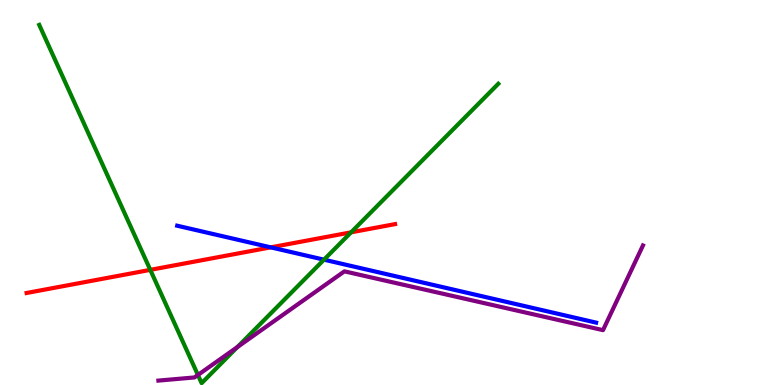[{'lines': ['blue', 'red'], 'intersections': [{'x': 3.49, 'y': 3.58}]}, {'lines': ['green', 'red'], 'intersections': [{'x': 1.94, 'y': 2.99}, {'x': 4.53, 'y': 3.97}]}, {'lines': ['purple', 'red'], 'intersections': []}, {'lines': ['blue', 'green'], 'intersections': [{'x': 4.18, 'y': 3.26}]}, {'lines': ['blue', 'purple'], 'intersections': []}, {'lines': ['green', 'purple'], 'intersections': [{'x': 2.55, 'y': 0.261}, {'x': 3.06, 'y': 0.987}]}]